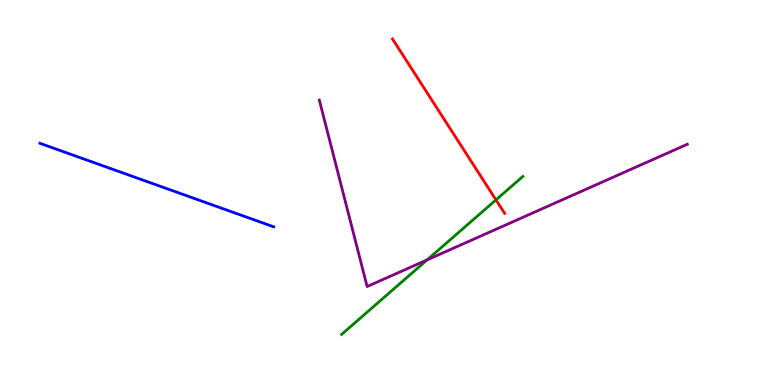[{'lines': ['blue', 'red'], 'intersections': []}, {'lines': ['green', 'red'], 'intersections': [{'x': 6.4, 'y': 4.81}]}, {'lines': ['purple', 'red'], 'intersections': []}, {'lines': ['blue', 'green'], 'intersections': []}, {'lines': ['blue', 'purple'], 'intersections': []}, {'lines': ['green', 'purple'], 'intersections': [{'x': 5.51, 'y': 3.25}]}]